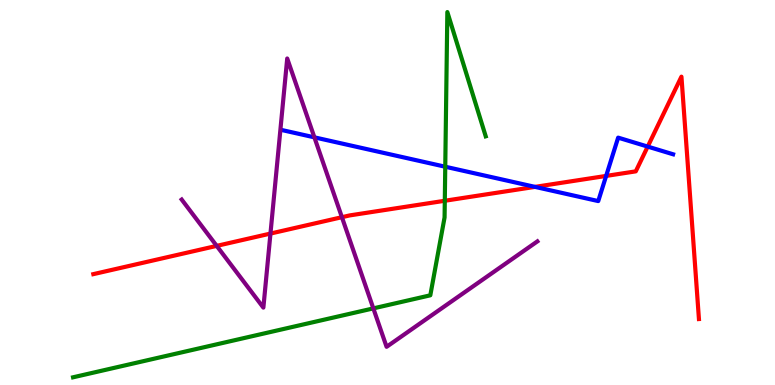[{'lines': ['blue', 'red'], 'intersections': [{'x': 6.9, 'y': 5.15}, {'x': 7.82, 'y': 5.43}, {'x': 8.36, 'y': 6.19}]}, {'lines': ['green', 'red'], 'intersections': [{'x': 5.74, 'y': 4.79}]}, {'lines': ['purple', 'red'], 'intersections': [{'x': 2.8, 'y': 3.61}, {'x': 3.49, 'y': 3.93}, {'x': 4.41, 'y': 4.36}]}, {'lines': ['blue', 'green'], 'intersections': [{'x': 5.75, 'y': 5.67}]}, {'lines': ['blue', 'purple'], 'intersections': [{'x': 4.06, 'y': 6.43}]}, {'lines': ['green', 'purple'], 'intersections': [{'x': 4.82, 'y': 1.99}]}]